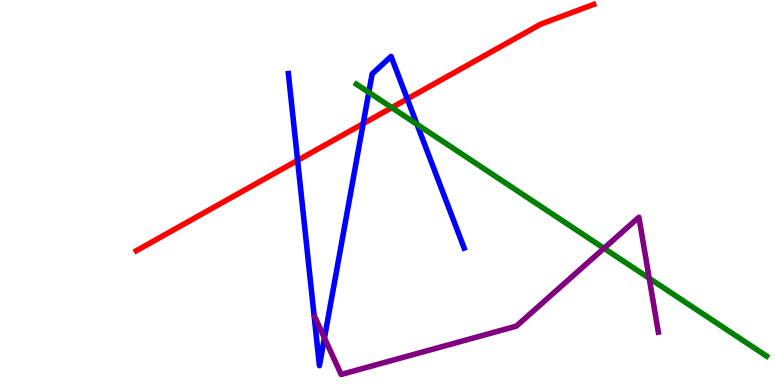[{'lines': ['blue', 'red'], 'intersections': [{'x': 3.84, 'y': 5.83}, {'x': 4.69, 'y': 6.79}, {'x': 5.26, 'y': 7.43}]}, {'lines': ['green', 'red'], 'intersections': [{'x': 5.06, 'y': 7.2}]}, {'lines': ['purple', 'red'], 'intersections': []}, {'lines': ['blue', 'green'], 'intersections': [{'x': 4.76, 'y': 7.6}, {'x': 5.38, 'y': 6.77}]}, {'lines': ['blue', 'purple'], 'intersections': [{'x': 4.19, 'y': 1.22}]}, {'lines': ['green', 'purple'], 'intersections': [{'x': 7.79, 'y': 3.55}, {'x': 8.38, 'y': 2.77}]}]